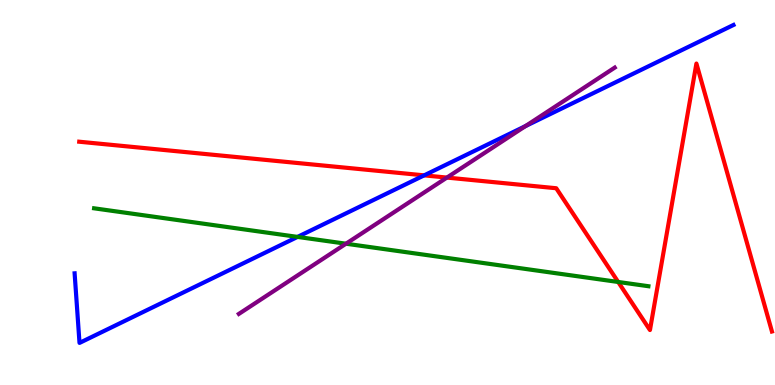[{'lines': ['blue', 'red'], 'intersections': [{'x': 5.47, 'y': 5.45}]}, {'lines': ['green', 'red'], 'intersections': [{'x': 7.98, 'y': 2.68}]}, {'lines': ['purple', 'red'], 'intersections': [{'x': 5.77, 'y': 5.39}]}, {'lines': ['blue', 'green'], 'intersections': [{'x': 3.84, 'y': 3.85}]}, {'lines': ['blue', 'purple'], 'intersections': [{'x': 6.78, 'y': 6.73}]}, {'lines': ['green', 'purple'], 'intersections': [{'x': 4.46, 'y': 3.67}]}]